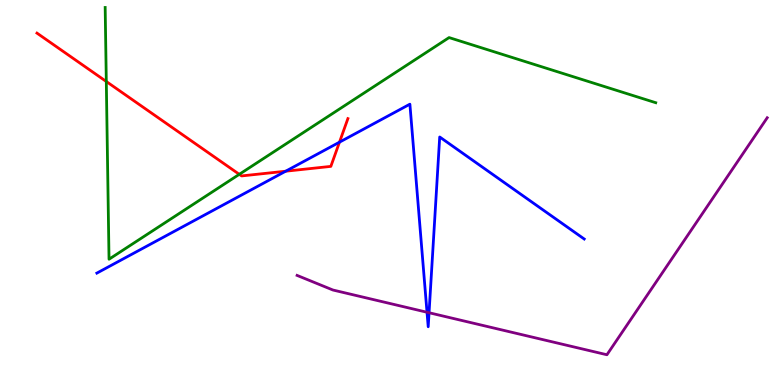[{'lines': ['blue', 'red'], 'intersections': [{'x': 3.69, 'y': 5.55}, {'x': 4.38, 'y': 6.31}]}, {'lines': ['green', 'red'], 'intersections': [{'x': 1.37, 'y': 7.88}, {'x': 3.09, 'y': 5.47}]}, {'lines': ['purple', 'red'], 'intersections': []}, {'lines': ['blue', 'green'], 'intersections': []}, {'lines': ['blue', 'purple'], 'intersections': [{'x': 5.51, 'y': 1.89}, {'x': 5.54, 'y': 1.88}]}, {'lines': ['green', 'purple'], 'intersections': []}]